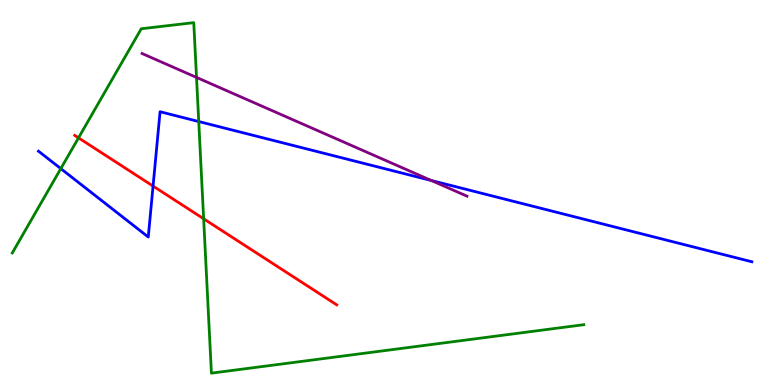[{'lines': ['blue', 'red'], 'intersections': [{'x': 1.98, 'y': 5.17}]}, {'lines': ['green', 'red'], 'intersections': [{'x': 1.01, 'y': 6.42}, {'x': 2.63, 'y': 4.32}]}, {'lines': ['purple', 'red'], 'intersections': []}, {'lines': ['blue', 'green'], 'intersections': [{'x': 0.785, 'y': 5.62}, {'x': 2.56, 'y': 6.84}]}, {'lines': ['blue', 'purple'], 'intersections': [{'x': 5.57, 'y': 5.31}]}, {'lines': ['green', 'purple'], 'intersections': [{'x': 2.54, 'y': 7.99}]}]